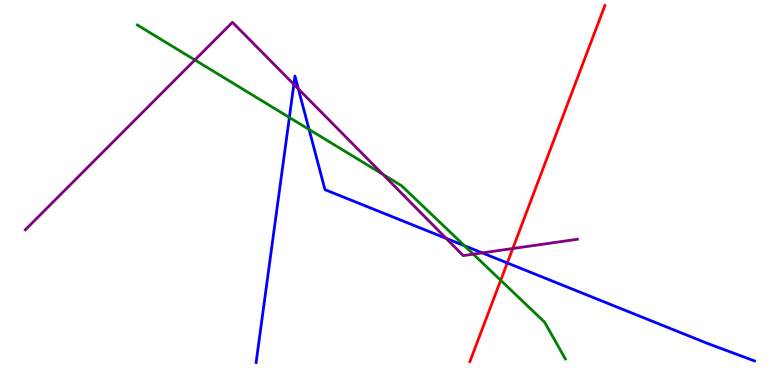[{'lines': ['blue', 'red'], 'intersections': [{'x': 6.55, 'y': 3.17}]}, {'lines': ['green', 'red'], 'intersections': [{'x': 6.46, 'y': 2.72}]}, {'lines': ['purple', 'red'], 'intersections': [{'x': 6.62, 'y': 3.55}]}, {'lines': ['blue', 'green'], 'intersections': [{'x': 3.73, 'y': 6.95}, {'x': 3.99, 'y': 6.64}, {'x': 5.99, 'y': 3.62}]}, {'lines': ['blue', 'purple'], 'intersections': [{'x': 3.79, 'y': 7.81}, {'x': 3.85, 'y': 7.69}, {'x': 5.76, 'y': 3.81}, {'x': 6.22, 'y': 3.43}]}, {'lines': ['green', 'purple'], 'intersections': [{'x': 2.51, 'y': 8.44}, {'x': 4.94, 'y': 5.47}, {'x': 6.11, 'y': 3.4}]}]